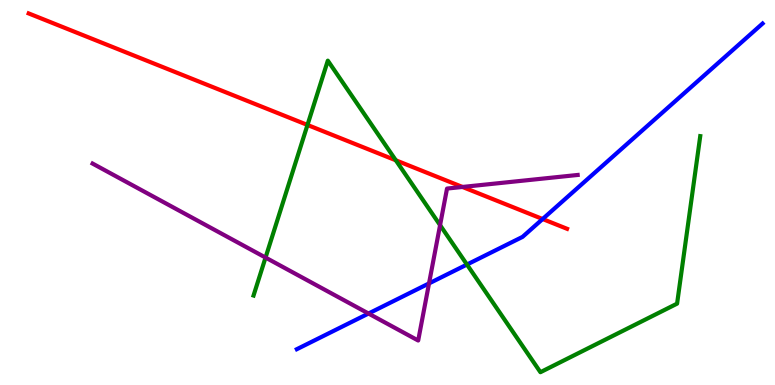[{'lines': ['blue', 'red'], 'intersections': [{'x': 7.0, 'y': 4.31}]}, {'lines': ['green', 'red'], 'intersections': [{'x': 3.97, 'y': 6.75}, {'x': 5.11, 'y': 5.84}]}, {'lines': ['purple', 'red'], 'intersections': [{'x': 5.97, 'y': 5.14}]}, {'lines': ['blue', 'green'], 'intersections': [{'x': 6.03, 'y': 3.13}]}, {'lines': ['blue', 'purple'], 'intersections': [{'x': 4.75, 'y': 1.86}, {'x': 5.54, 'y': 2.64}]}, {'lines': ['green', 'purple'], 'intersections': [{'x': 3.43, 'y': 3.31}, {'x': 5.68, 'y': 4.15}]}]